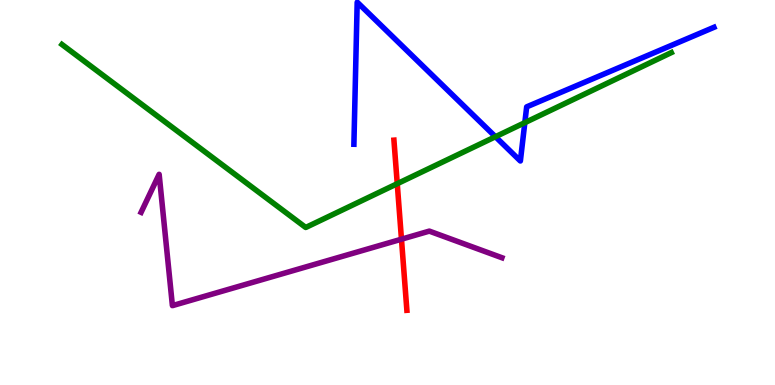[{'lines': ['blue', 'red'], 'intersections': []}, {'lines': ['green', 'red'], 'intersections': [{'x': 5.13, 'y': 5.23}]}, {'lines': ['purple', 'red'], 'intersections': [{'x': 5.18, 'y': 3.79}]}, {'lines': ['blue', 'green'], 'intersections': [{'x': 6.39, 'y': 6.45}, {'x': 6.77, 'y': 6.81}]}, {'lines': ['blue', 'purple'], 'intersections': []}, {'lines': ['green', 'purple'], 'intersections': []}]